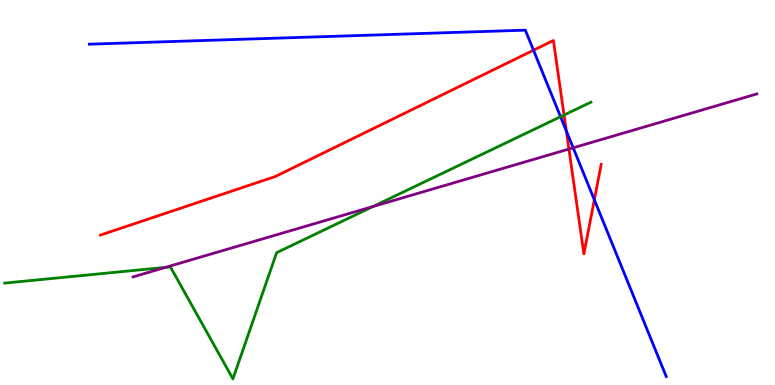[{'lines': ['blue', 'red'], 'intersections': [{'x': 6.88, 'y': 8.7}, {'x': 7.31, 'y': 6.6}, {'x': 7.67, 'y': 4.81}]}, {'lines': ['green', 'red'], 'intersections': [{'x': 7.28, 'y': 7.01}]}, {'lines': ['purple', 'red'], 'intersections': [{'x': 7.34, 'y': 6.13}]}, {'lines': ['blue', 'green'], 'intersections': [{'x': 7.23, 'y': 6.97}]}, {'lines': ['blue', 'purple'], 'intersections': [{'x': 7.4, 'y': 6.16}]}, {'lines': ['green', 'purple'], 'intersections': [{'x': 2.14, 'y': 3.06}, {'x': 4.81, 'y': 4.64}]}]